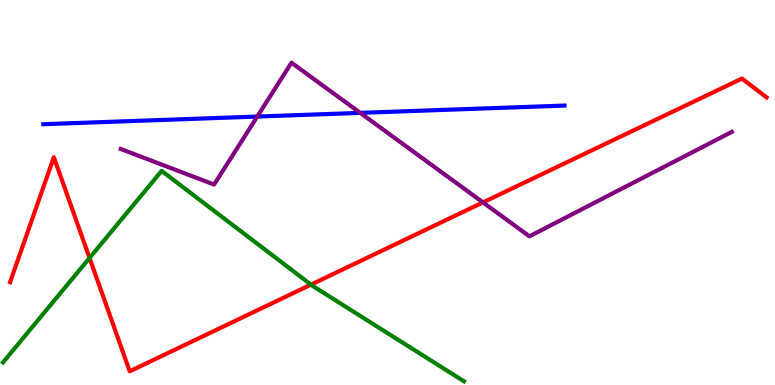[{'lines': ['blue', 'red'], 'intersections': []}, {'lines': ['green', 'red'], 'intersections': [{'x': 1.16, 'y': 3.3}, {'x': 4.01, 'y': 2.61}]}, {'lines': ['purple', 'red'], 'intersections': [{'x': 6.23, 'y': 4.74}]}, {'lines': ['blue', 'green'], 'intersections': []}, {'lines': ['blue', 'purple'], 'intersections': [{'x': 3.32, 'y': 6.97}, {'x': 4.65, 'y': 7.07}]}, {'lines': ['green', 'purple'], 'intersections': []}]